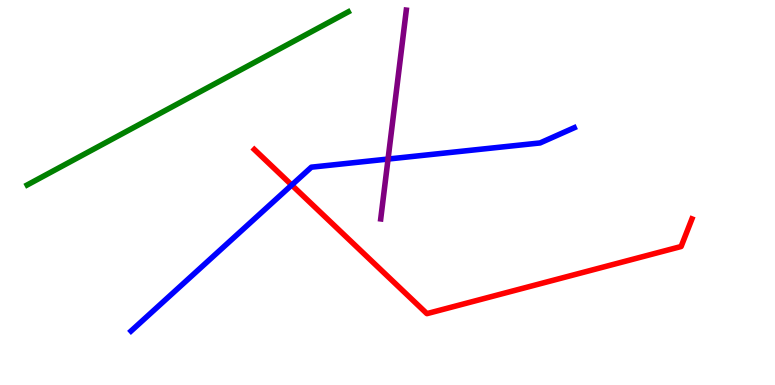[{'lines': ['blue', 'red'], 'intersections': [{'x': 3.76, 'y': 5.19}]}, {'lines': ['green', 'red'], 'intersections': []}, {'lines': ['purple', 'red'], 'intersections': []}, {'lines': ['blue', 'green'], 'intersections': []}, {'lines': ['blue', 'purple'], 'intersections': [{'x': 5.01, 'y': 5.87}]}, {'lines': ['green', 'purple'], 'intersections': []}]